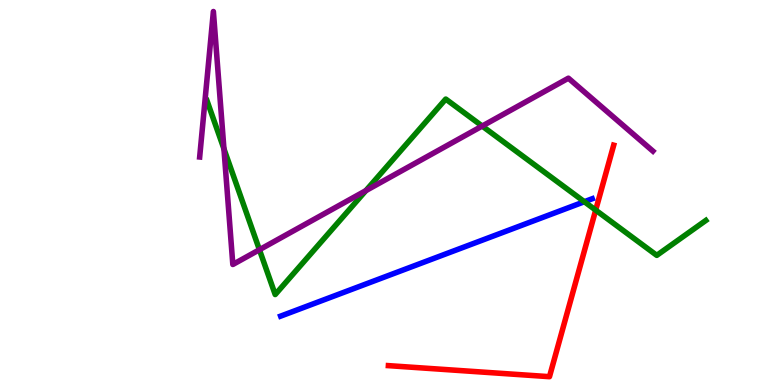[{'lines': ['blue', 'red'], 'intersections': []}, {'lines': ['green', 'red'], 'intersections': [{'x': 7.69, 'y': 4.54}]}, {'lines': ['purple', 'red'], 'intersections': []}, {'lines': ['blue', 'green'], 'intersections': [{'x': 7.54, 'y': 4.76}]}, {'lines': ['blue', 'purple'], 'intersections': []}, {'lines': ['green', 'purple'], 'intersections': [{'x': 2.89, 'y': 6.13}, {'x': 3.35, 'y': 3.51}, {'x': 4.72, 'y': 5.05}, {'x': 6.22, 'y': 6.73}]}]